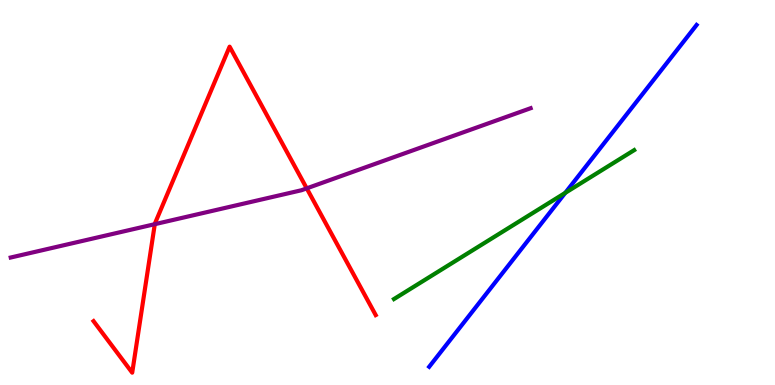[{'lines': ['blue', 'red'], 'intersections': []}, {'lines': ['green', 'red'], 'intersections': []}, {'lines': ['purple', 'red'], 'intersections': [{'x': 2.0, 'y': 4.18}, {'x': 3.96, 'y': 5.11}]}, {'lines': ['blue', 'green'], 'intersections': [{'x': 7.29, 'y': 4.99}]}, {'lines': ['blue', 'purple'], 'intersections': []}, {'lines': ['green', 'purple'], 'intersections': []}]